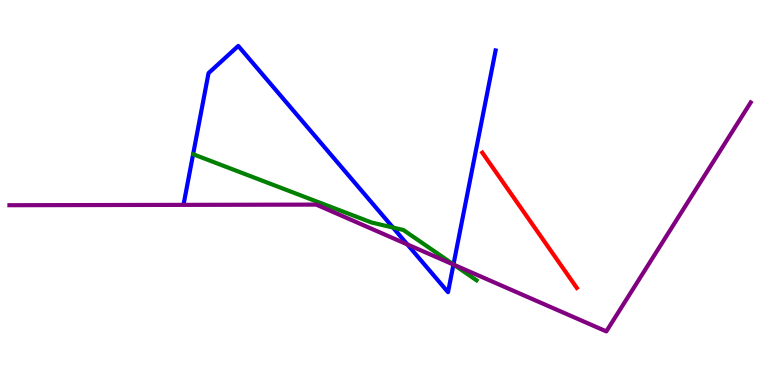[{'lines': ['blue', 'red'], 'intersections': []}, {'lines': ['green', 'red'], 'intersections': []}, {'lines': ['purple', 'red'], 'intersections': []}, {'lines': ['blue', 'green'], 'intersections': [{'x': 5.07, 'y': 4.09}, {'x': 5.85, 'y': 3.13}]}, {'lines': ['blue', 'purple'], 'intersections': [{'x': 5.26, 'y': 3.65}, {'x': 5.85, 'y': 3.13}]}, {'lines': ['green', 'purple'], 'intersections': [{'x': 5.86, 'y': 3.12}]}]